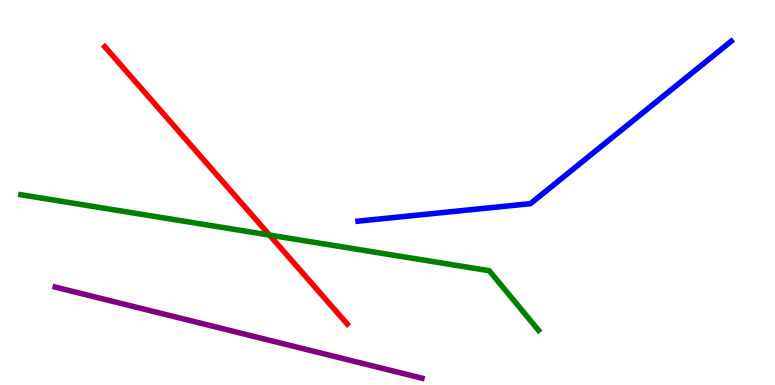[{'lines': ['blue', 'red'], 'intersections': []}, {'lines': ['green', 'red'], 'intersections': [{'x': 3.48, 'y': 3.89}]}, {'lines': ['purple', 'red'], 'intersections': []}, {'lines': ['blue', 'green'], 'intersections': []}, {'lines': ['blue', 'purple'], 'intersections': []}, {'lines': ['green', 'purple'], 'intersections': []}]